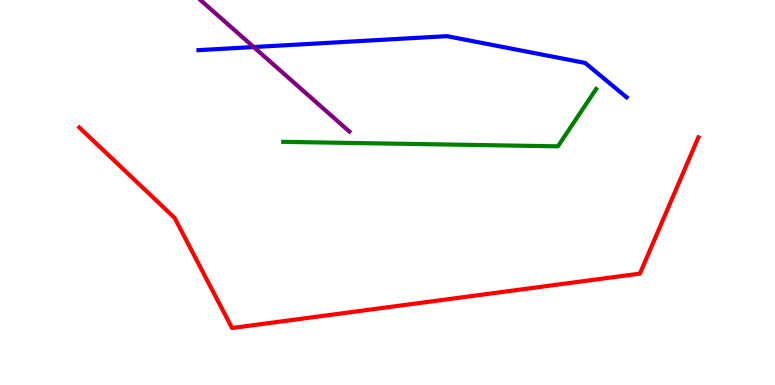[{'lines': ['blue', 'red'], 'intersections': []}, {'lines': ['green', 'red'], 'intersections': []}, {'lines': ['purple', 'red'], 'intersections': []}, {'lines': ['blue', 'green'], 'intersections': []}, {'lines': ['blue', 'purple'], 'intersections': [{'x': 3.27, 'y': 8.78}]}, {'lines': ['green', 'purple'], 'intersections': []}]